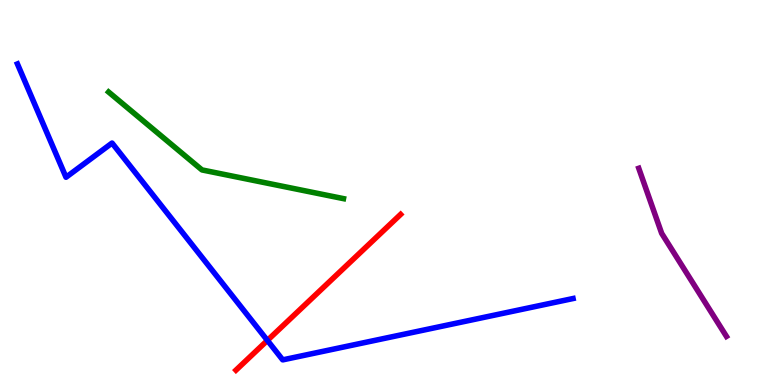[{'lines': ['blue', 'red'], 'intersections': [{'x': 3.45, 'y': 1.16}]}, {'lines': ['green', 'red'], 'intersections': []}, {'lines': ['purple', 'red'], 'intersections': []}, {'lines': ['blue', 'green'], 'intersections': []}, {'lines': ['blue', 'purple'], 'intersections': []}, {'lines': ['green', 'purple'], 'intersections': []}]